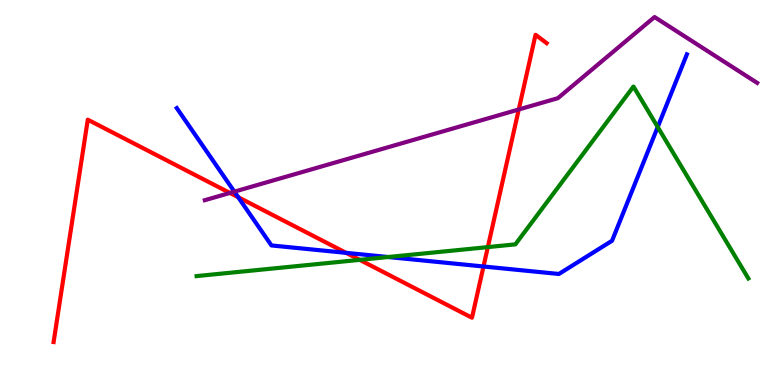[{'lines': ['blue', 'red'], 'intersections': [{'x': 3.07, 'y': 4.88}, {'x': 4.47, 'y': 3.43}, {'x': 6.24, 'y': 3.08}]}, {'lines': ['green', 'red'], 'intersections': [{'x': 4.64, 'y': 3.25}, {'x': 6.29, 'y': 3.58}]}, {'lines': ['purple', 'red'], 'intersections': [{'x': 2.97, 'y': 4.99}, {'x': 6.69, 'y': 7.16}]}, {'lines': ['blue', 'green'], 'intersections': [{'x': 5.01, 'y': 3.32}, {'x': 8.49, 'y': 6.7}]}, {'lines': ['blue', 'purple'], 'intersections': [{'x': 3.02, 'y': 5.02}]}, {'lines': ['green', 'purple'], 'intersections': []}]